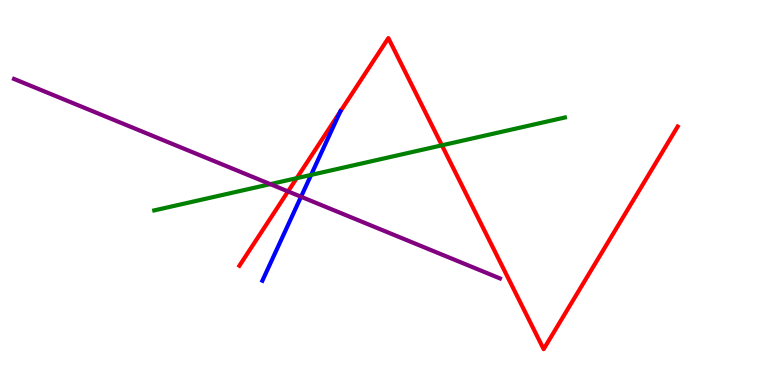[{'lines': ['blue', 'red'], 'intersections': [{'x': 4.39, 'y': 7.1}]}, {'lines': ['green', 'red'], 'intersections': [{'x': 3.83, 'y': 5.37}, {'x': 5.7, 'y': 6.23}]}, {'lines': ['purple', 'red'], 'intersections': [{'x': 3.72, 'y': 5.03}]}, {'lines': ['blue', 'green'], 'intersections': [{'x': 4.01, 'y': 5.46}]}, {'lines': ['blue', 'purple'], 'intersections': [{'x': 3.88, 'y': 4.89}]}, {'lines': ['green', 'purple'], 'intersections': [{'x': 3.49, 'y': 5.22}]}]